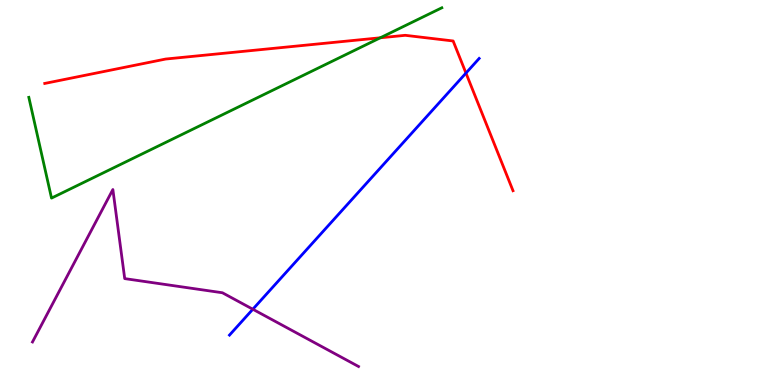[{'lines': ['blue', 'red'], 'intersections': [{'x': 6.01, 'y': 8.1}]}, {'lines': ['green', 'red'], 'intersections': [{'x': 4.91, 'y': 9.02}]}, {'lines': ['purple', 'red'], 'intersections': []}, {'lines': ['blue', 'green'], 'intersections': []}, {'lines': ['blue', 'purple'], 'intersections': [{'x': 3.26, 'y': 1.97}]}, {'lines': ['green', 'purple'], 'intersections': []}]